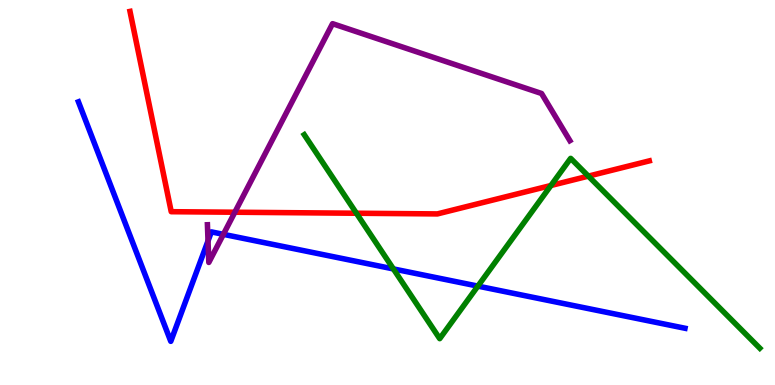[{'lines': ['blue', 'red'], 'intersections': []}, {'lines': ['green', 'red'], 'intersections': [{'x': 4.6, 'y': 4.46}, {'x': 7.11, 'y': 5.18}, {'x': 7.59, 'y': 5.43}]}, {'lines': ['purple', 'red'], 'intersections': [{'x': 3.03, 'y': 4.49}]}, {'lines': ['blue', 'green'], 'intersections': [{'x': 5.08, 'y': 3.01}, {'x': 6.17, 'y': 2.57}]}, {'lines': ['blue', 'purple'], 'intersections': [{'x': 2.68, 'y': 3.74}, {'x': 2.88, 'y': 3.91}]}, {'lines': ['green', 'purple'], 'intersections': []}]